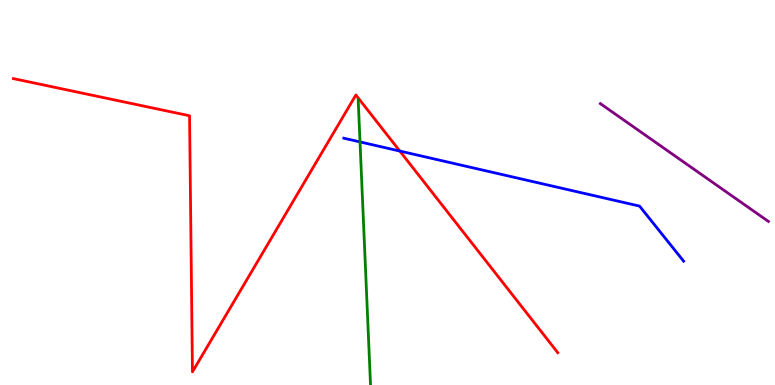[{'lines': ['blue', 'red'], 'intersections': [{'x': 5.16, 'y': 6.08}]}, {'lines': ['green', 'red'], 'intersections': []}, {'lines': ['purple', 'red'], 'intersections': []}, {'lines': ['blue', 'green'], 'intersections': [{'x': 4.65, 'y': 6.31}]}, {'lines': ['blue', 'purple'], 'intersections': []}, {'lines': ['green', 'purple'], 'intersections': []}]